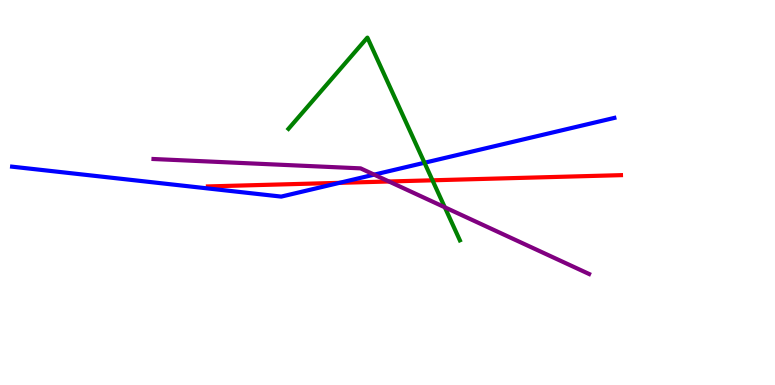[{'lines': ['blue', 'red'], 'intersections': [{'x': 4.38, 'y': 5.25}]}, {'lines': ['green', 'red'], 'intersections': [{'x': 5.58, 'y': 5.32}]}, {'lines': ['purple', 'red'], 'intersections': [{'x': 5.02, 'y': 5.29}]}, {'lines': ['blue', 'green'], 'intersections': [{'x': 5.48, 'y': 5.77}]}, {'lines': ['blue', 'purple'], 'intersections': [{'x': 4.83, 'y': 5.46}]}, {'lines': ['green', 'purple'], 'intersections': [{'x': 5.74, 'y': 4.62}]}]